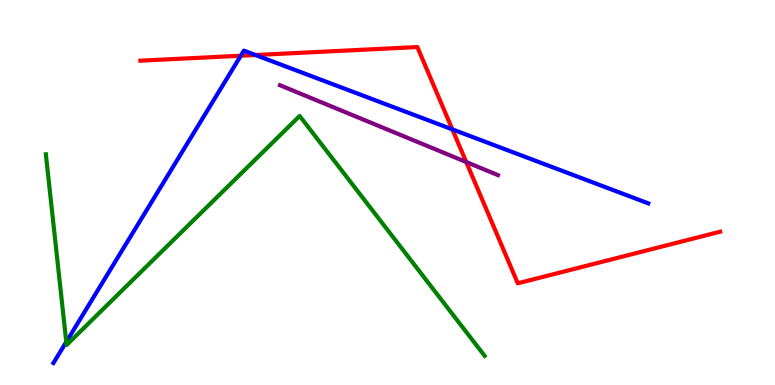[{'lines': ['blue', 'red'], 'intersections': [{'x': 3.11, 'y': 8.55}, {'x': 3.3, 'y': 8.57}, {'x': 5.84, 'y': 6.64}]}, {'lines': ['green', 'red'], 'intersections': []}, {'lines': ['purple', 'red'], 'intersections': [{'x': 6.02, 'y': 5.79}]}, {'lines': ['blue', 'green'], 'intersections': [{'x': 0.855, 'y': 1.12}]}, {'lines': ['blue', 'purple'], 'intersections': []}, {'lines': ['green', 'purple'], 'intersections': []}]